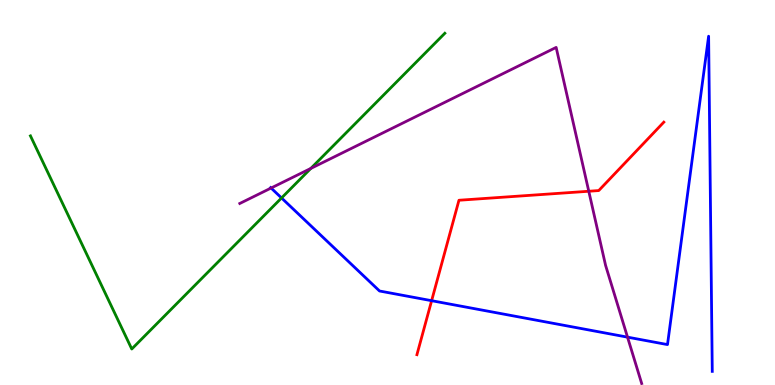[{'lines': ['blue', 'red'], 'intersections': [{'x': 5.57, 'y': 2.19}]}, {'lines': ['green', 'red'], 'intersections': []}, {'lines': ['purple', 'red'], 'intersections': [{'x': 7.6, 'y': 5.03}]}, {'lines': ['blue', 'green'], 'intersections': [{'x': 3.63, 'y': 4.86}]}, {'lines': ['blue', 'purple'], 'intersections': [{'x': 3.5, 'y': 5.12}, {'x': 8.1, 'y': 1.24}]}, {'lines': ['green', 'purple'], 'intersections': [{'x': 4.01, 'y': 5.63}]}]